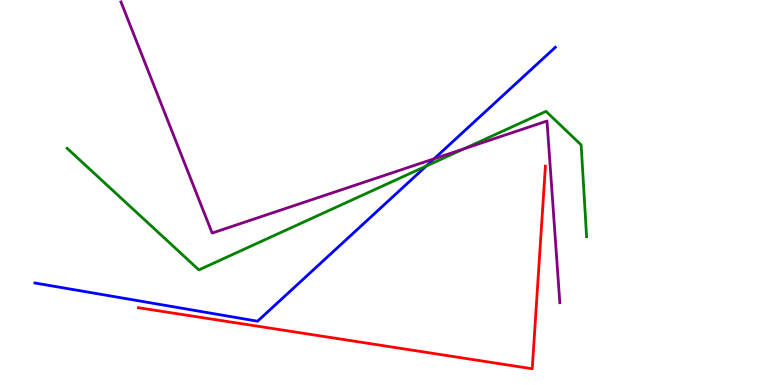[{'lines': ['blue', 'red'], 'intersections': []}, {'lines': ['green', 'red'], 'intersections': []}, {'lines': ['purple', 'red'], 'intersections': []}, {'lines': ['blue', 'green'], 'intersections': [{'x': 5.5, 'y': 5.69}]}, {'lines': ['blue', 'purple'], 'intersections': [{'x': 5.6, 'y': 5.88}]}, {'lines': ['green', 'purple'], 'intersections': [{'x': 5.99, 'y': 6.14}]}]